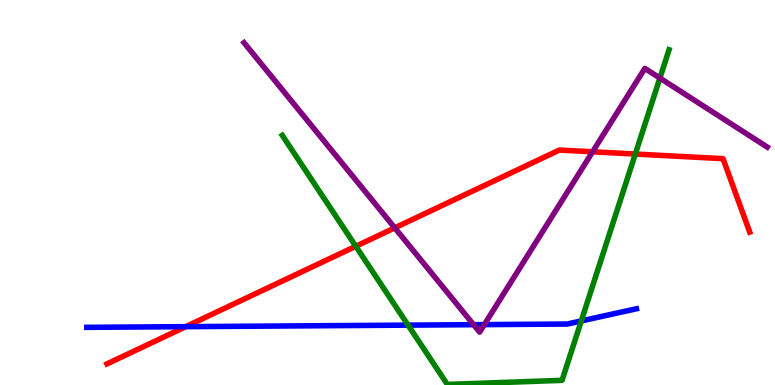[{'lines': ['blue', 'red'], 'intersections': [{'x': 2.4, 'y': 1.52}]}, {'lines': ['green', 'red'], 'intersections': [{'x': 4.59, 'y': 3.6}, {'x': 8.2, 'y': 6.0}]}, {'lines': ['purple', 'red'], 'intersections': [{'x': 5.09, 'y': 4.08}, {'x': 7.65, 'y': 6.06}]}, {'lines': ['blue', 'green'], 'intersections': [{'x': 5.27, 'y': 1.55}, {'x': 7.5, 'y': 1.66}]}, {'lines': ['blue', 'purple'], 'intersections': [{'x': 6.11, 'y': 1.57}, {'x': 6.25, 'y': 1.57}]}, {'lines': ['green', 'purple'], 'intersections': [{'x': 8.51, 'y': 7.97}]}]